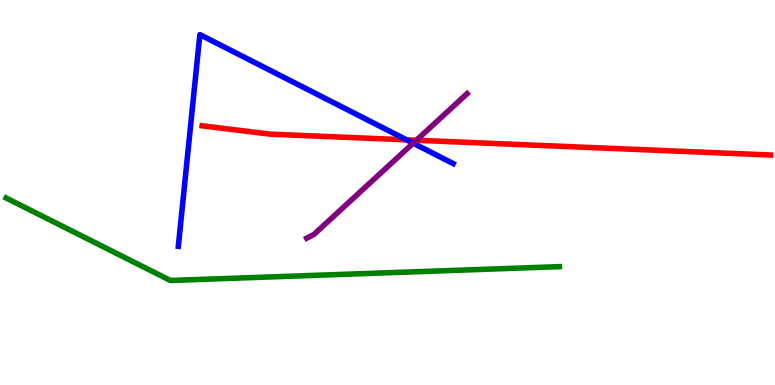[{'lines': ['blue', 'red'], 'intersections': [{'x': 5.25, 'y': 6.37}]}, {'lines': ['green', 'red'], 'intersections': []}, {'lines': ['purple', 'red'], 'intersections': [{'x': 5.37, 'y': 6.36}]}, {'lines': ['blue', 'green'], 'intersections': []}, {'lines': ['blue', 'purple'], 'intersections': [{'x': 5.33, 'y': 6.28}]}, {'lines': ['green', 'purple'], 'intersections': []}]